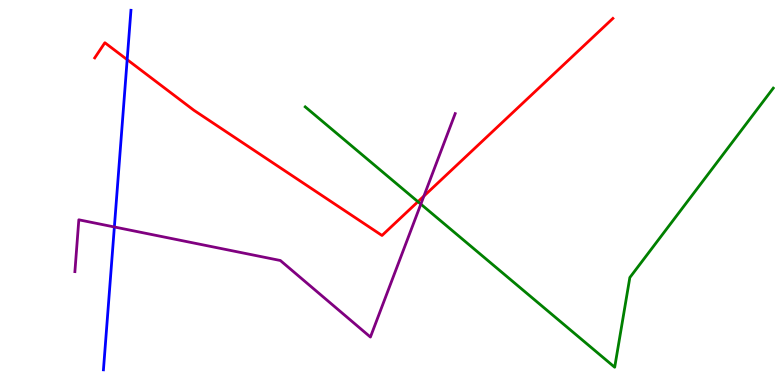[{'lines': ['blue', 'red'], 'intersections': [{'x': 1.64, 'y': 8.45}]}, {'lines': ['green', 'red'], 'intersections': [{'x': 5.39, 'y': 4.76}]}, {'lines': ['purple', 'red'], 'intersections': [{'x': 5.47, 'y': 4.91}]}, {'lines': ['blue', 'green'], 'intersections': []}, {'lines': ['blue', 'purple'], 'intersections': [{'x': 1.48, 'y': 4.1}]}, {'lines': ['green', 'purple'], 'intersections': [{'x': 5.43, 'y': 4.7}]}]